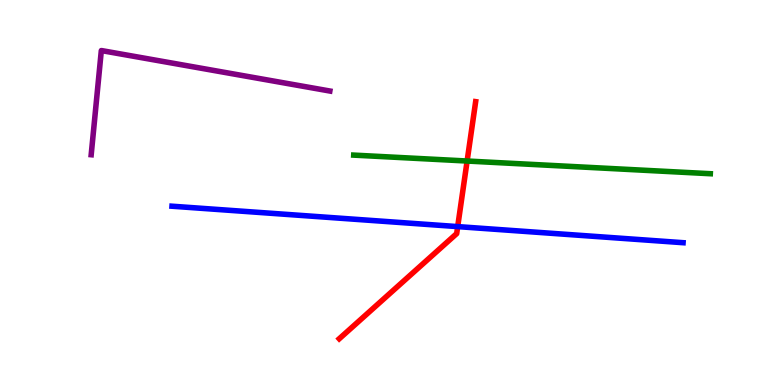[{'lines': ['blue', 'red'], 'intersections': [{'x': 5.91, 'y': 4.11}]}, {'lines': ['green', 'red'], 'intersections': [{'x': 6.03, 'y': 5.82}]}, {'lines': ['purple', 'red'], 'intersections': []}, {'lines': ['blue', 'green'], 'intersections': []}, {'lines': ['blue', 'purple'], 'intersections': []}, {'lines': ['green', 'purple'], 'intersections': []}]